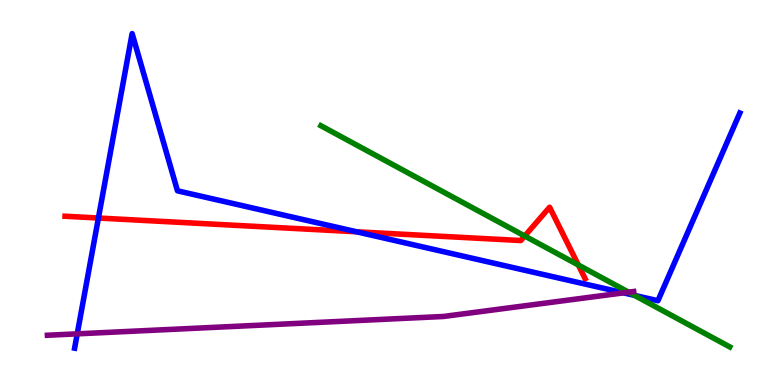[{'lines': ['blue', 'red'], 'intersections': [{'x': 1.27, 'y': 4.34}, {'x': 4.6, 'y': 3.98}]}, {'lines': ['green', 'red'], 'intersections': [{'x': 6.77, 'y': 3.87}, {'x': 7.46, 'y': 3.12}]}, {'lines': ['purple', 'red'], 'intersections': []}, {'lines': ['blue', 'green'], 'intersections': [{'x': 8.19, 'y': 2.33}]}, {'lines': ['blue', 'purple'], 'intersections': [{'x': 0.997, 'y': 1.33}, {'x': 8.05, 'y': 2.39}]}, {'lines': ['green', 'purple'], 'intersections': [{'x': 8.11, 'y': 2.41}]}]